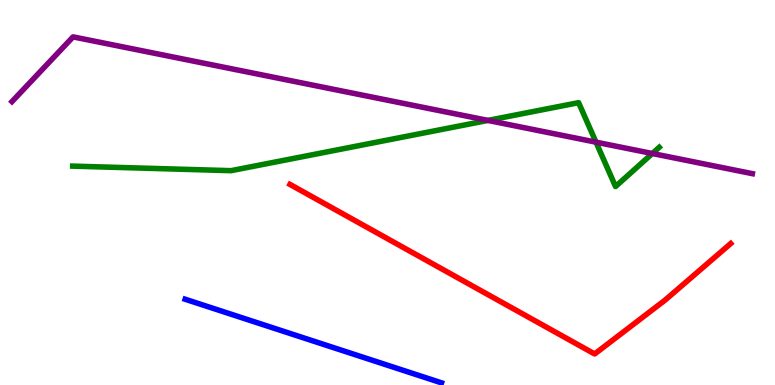[{'lines': ['blue', 'red'], 'intersections': []}, {'lines': ['green', 'red'], 'intersections': []}, {'lines': ['purple', 'red'], 'intersections': []}, {'lines': ['blue', 'green'], 'intersections': []}, {'lines': ['blue', 'purple'], 'intersections': []}, {'lines': ['green', 'purple'], 'intersections': [{'x': 6.3, 'y': 6.87}, {'x': 7.69, 'y': 6.31}, {'x': 8.42, 'y': 6.01}]}]